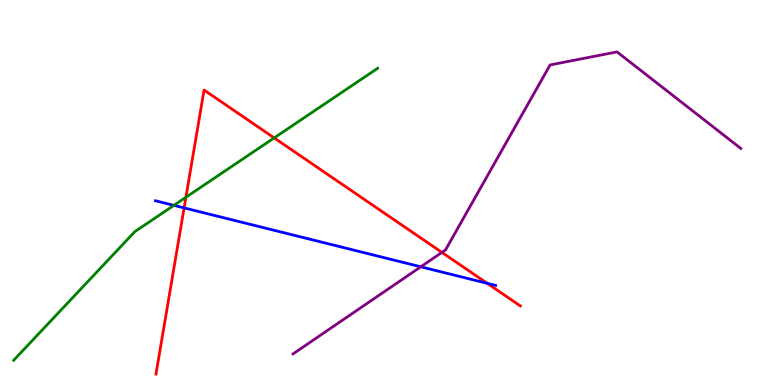[{'lines': ['blue', 'red'], 'intersections': [{'x': 2.38, 'y': 4.6}, {'x': 6.29, 'y': 2.64}]}, {'lines': ['green', 'red'], 'intersections': [{'x': 2.4, 'y': 4.88}, {'x': 3.54, 'y': 6.42}]}, {'lines': ['purple', 'red'], 'intersections': [{'x': 5.7, 'y': 3.44}]}, {'lines': ['blue', 'green'], 'intersections': [{'x': 2.24, 'y': 4.67}]}, {'lines': ['blue', 'purple'], 'intersections': [{'x': 5.43, 'y': 3.07}]}, {'lines': ['green', 'purple'], 'intersections': []}]